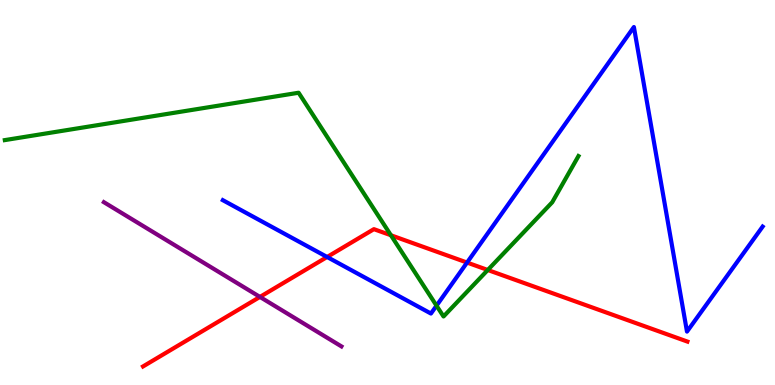[{'lines': ['blue', 'red'], 'intersections': [{'x': 4.22, 'y': 3.33}, {'x': 6.03, 'y': 3.18}]}, {'lines': ['green', 'red'], 'intersections': [{'x': 5.04, 'y': 3.89}, {'x': 6.29, 'y': 2.99}]}, {'lines': ['purple', 'red'], 'intersections': [{'x': 3.35, 'y': 2.29}]}, {'lines': ['blue', 'green'], 'intersections': [{'x': 5.63, 'y': 2.06}]}, {'lines': ['blue', 'purple'], 'intersections': []}, {'lines': ['green', 'purple'], 'intersections': []}]